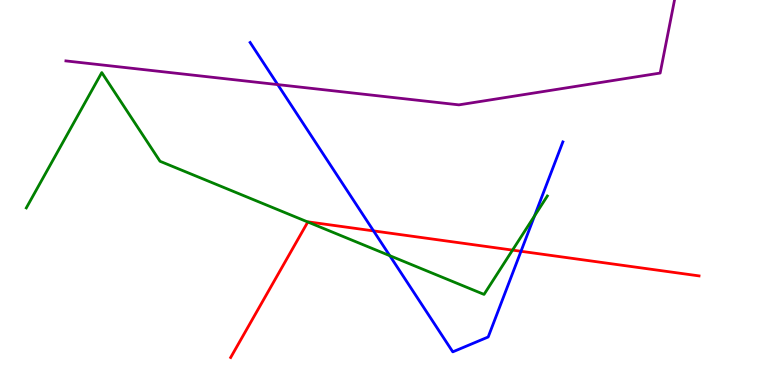[{'lines': ['blue', 'red'], 'intersections': [{'x': 4.82, 'y': 4.0}, {'x': 6.72, 'y': 3.47}]}, {'lines': ['green', 'red'], 'intersections': [{'x': 3.97, 'y': 4.23}, {'x': 6.61, 'y': 3.5}]}, {'lines': ['purple', 'red'], 'intersections': []}, {'lines': ['blue', 'green'], 'intersections': [{'x': 5.03, 'y': 3.36}, {'x': 6.9, 'y': 4.39}]}, {'lines': ['blue', 'purple'], 'intersections': [{'x': 3.58, 'y': 7.8}]}, {'lines': ['green', 'purple'], 'intersections': []}]